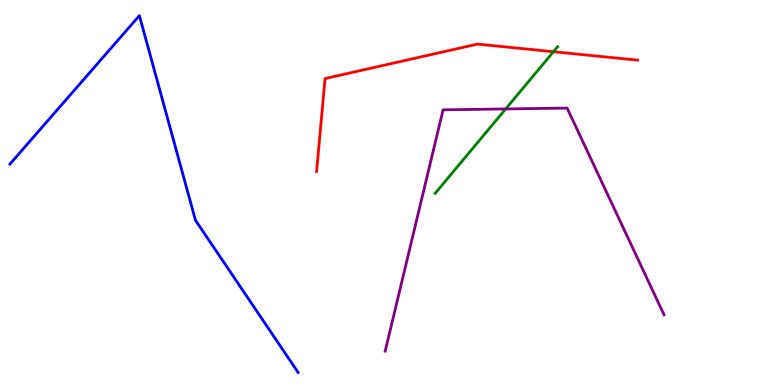[{'lines': ['blue', 'red'], 'intersections': []}, {'lines': ['green', 'red'], 'intersections': [{'x': 7.14, 'y': 8.66}]}, {'lines': ['purple', 'red'], 'intersections': []}, {'lines': ['blue', 'green'], 'intersections': []}, {'lines': ['blue', 'purple'], 'intersections': []}, {'lines': ['green', 'purple'], 'intersections': [{'x': 6.52, 'y': 7.17}]}]